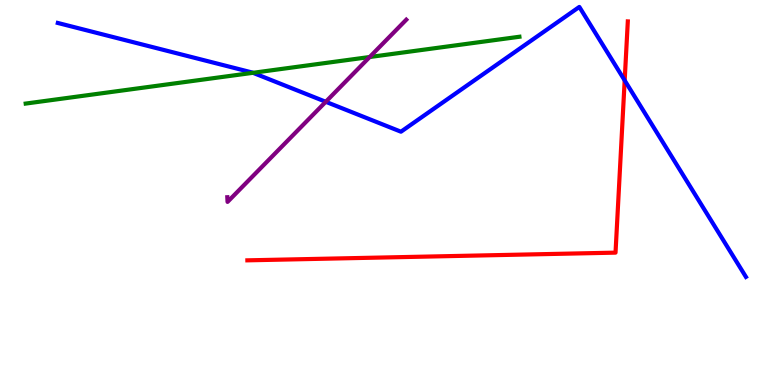[{'lines': ['blue', 'red'], 'intersections': [{'x': 8.06, 'y': 7.91}]}, {'lines': ['green', 'red'], 'intersections': []}, {'lines': ['purple', 'red'], 'intersections': []}, {'lines': ['blue', 'green'], 'intersections': [{'x': 3.26, 'y': 8.11}]}, {'lines': ['blue', 'purple'], 'intersections': [{'x': 4.2, 'y': 7.36}]}, {'lines': ['green', 'purple'], 'intersections': [{'x': 4.77, 'y': 8.52}]}]